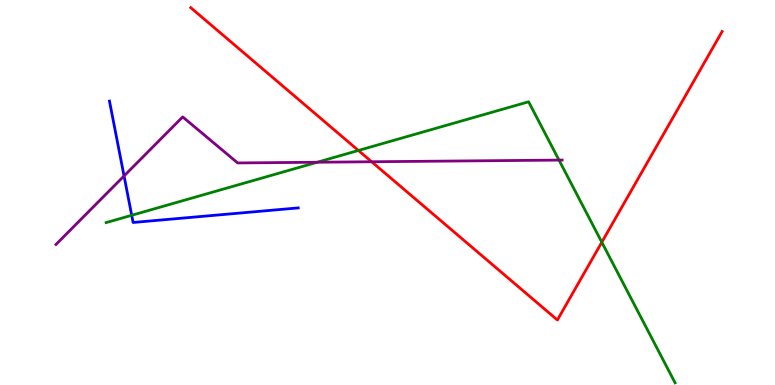[{'lines': ['blue', 'red'], 'intersections': []}, {'lines': ['green', 'red'], 'intersections': [{'x': 4.62, 'y': 6.09}, {'x': 7.77, 'y': 3.71}]}, {'lines': ['purple', 'red'], 'intersections': [{'x': 4.8, 'y': 5.8}]}, {'lines': ['blue', 'green'], 'intersections': [{'x': 1.7, 'y': 4.41}]}, {'lines': ['blue', 'purple'], 'intersections': [{'x': 1.6, 'y': 5.43}]}, {'lines': ['green', 'purple'], 'intersections': [{'x': 4.09, 'y': 5.79}, {'x': 7.21, 'y': 5.84}]}]